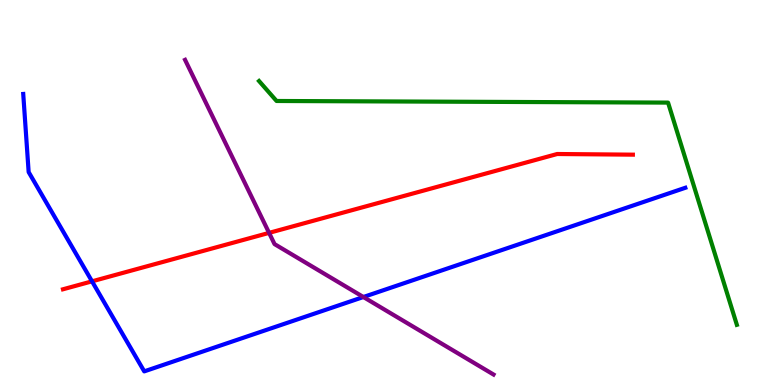[{'lines': ['blue', 'red'], 'intersections': [{'x': 1.19, 'y': 2.69}]}, {'lines': ['green', 'red'], 'intersections': []}, {'lines': ['purple', 'red'], 'intersections': [{'x': 3.47, 'y': 3.95}]}, {'lines': ['blue', 'green'], 'intersections': []}, {'lines': ['blue', 'purple'], 'intersections': [{'x': 4.69, 'y': 2.29}]}, {'lines': ['green', 'purple'], 'intersections': []}]